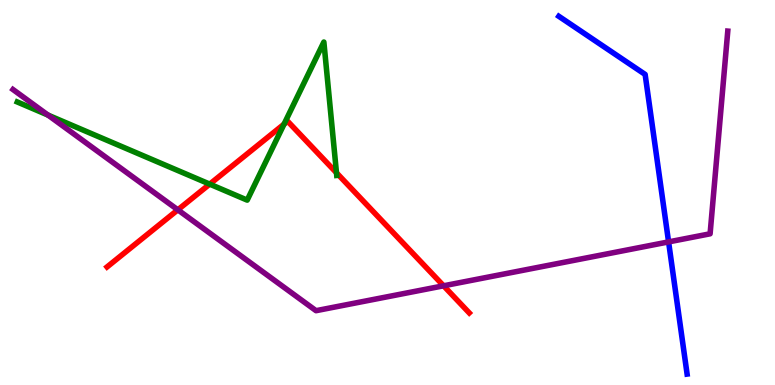[{'lines': ['blue', 'red'], 'intersections': []}, {'lines': ['green', 'red'], 'intersections': [{'x': 2.71, 'y': 5.22}, {'x': 3.66, 'y': 6.78}, {'x': 4.34, 'y': 5.51}]}, {'lines': ['purple', 'red'], 'intersections': [{'x': 2.29, 'y': 4.55}, {'x': 5.72, 'y': 2.58}]}, {'lines': ['blue', 'green'], 'intersections': []}, {'lines': ['blue', 'purple'], 'intersections': [{'x': 8.63, 'y': 3.72}]}, {'lines': ['green', 'purple'], 'intersections': [{'x': 0.62, 'y': 7.01}]}]